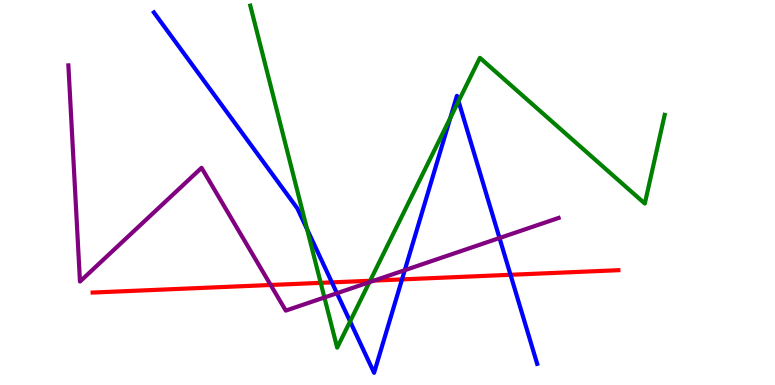[{'lines': ['blue', 'red'], 'intersections': [{'x': 4.28, 'y': 2.67}, {'x': 5.19, 'y': 2.74}, {'x': 6.59, 'y': 2.86}]}, {'lines': ['green', 'red'], 'intersections': [{'x': 4.14, 'y': 2.65}, {'x': 4.78, 'y': 2.71}]}, {'lines': ['purple', 'red'], 'intersections': [{'x': 3.49, 'y': 2.6}, {'x': 4.83, 'y': 2.71}]}, {'lines': ['blue', 'green'], 'intersections': [{'x': 3.96, 'y': 4.05}, {'x': 4.52, 'y': 1.65}, {'x': 5.81, 'y': 6.94}, {'x': 5.92, 'y': 7.37}]}, {'lines': ['blue', 'purple'], 'intersections': [{'x': 4.35, 'y': 2.38}, {'x': 5.22, 'y': 2.98}, {'x': 6.45, 'y': 3.82}]}, {'lines': ['green', 'purple'], 'intersections': [{'x': 4.19, 'y': 2.27}, {'x': 4.77, 'y': 2.67}]}]